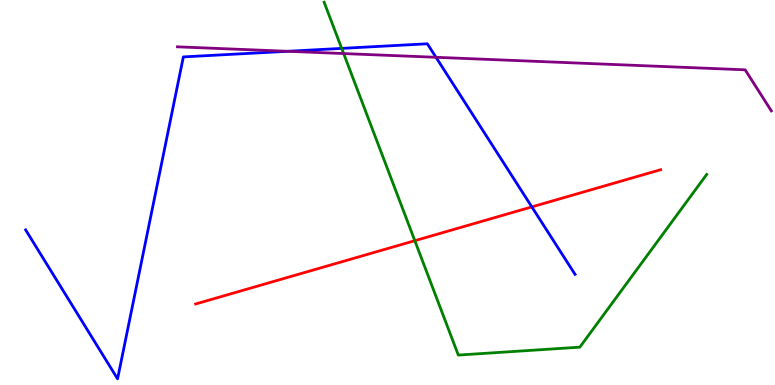[{'lines': ['blue', 'red'], 'intersections': [{'x': 6.86, 'y': 4.63}]}, {'lines': ['green', 'red'], 'intersections': [{'x': 5.35, 'y': 3.75}]}, {'lines': ['purple', 'red'], 'intersections': []}, {'lines': ['blue', 'green'], 'intersections': [{'x': 4.41, 'y': 8.74}]}, {'lines': ['blue', 'purple'], 'intersections': [{'x': 3.71, 'y': 8.67}, {'x': 5.63, 'y': 8.51}]}, {'lines': ['green', 'purple'], 'intersections': [{'x': 4.43, 'y': 8.61}]}]